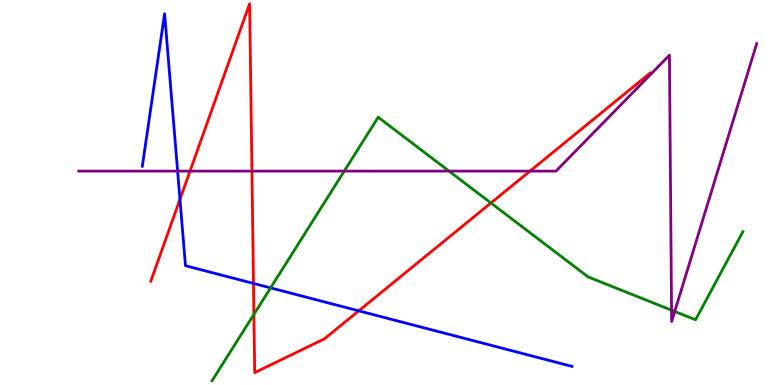[{'lines': ['blue', 'red'], 'intersections': [{'x': 2.32, 'y': 4.82}, {'x': 3.27, 'y': 2.64}, {'x': 4.63, 'y': 1.93}]}, {'lines': ['green', 'red'], 'intersections': [{'x': 3.28, 'y': 1.83}, {'x': 6.33, 'y': 4.73}]}, {'lines': ['purple', 'red'], 'intersections': [{'x': 2.45, 'y': 5.56}, {'x': 3.25, 'y': 5.56}, {'x': 6.84, 'y': 5.56}]}, {'lines': ['blue', 'green'], 'intersections': [{'x': 3.49, 'y': 2.52}]}, {'lines': ['blue', 'purple'], 'intersections': [{'x': 2.29, 'y': 5.56}]}, {'lines': ['green', 'purple'], 'intersections': [{'x': 4.44, 'y': 5.56}, {'x': 5.79, 'y': 5.56}, {'x': 8.67, 'y': 1.94}, {'x': 8.71, 'y': 1.91}]}]